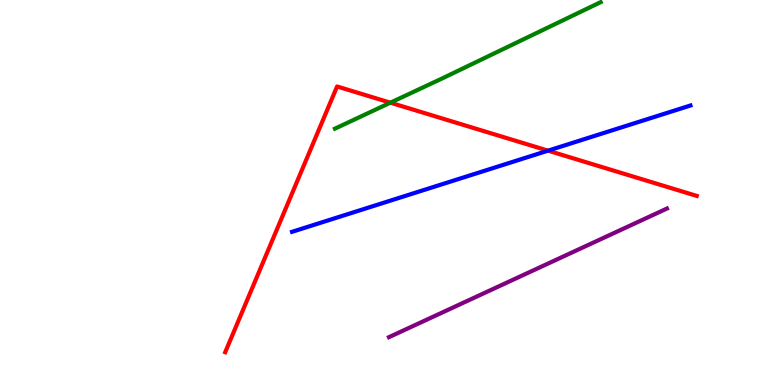[{'lines': ['blue', 'red'], 'intersections': [{'x': 7.07, 'y': 6.09}]}, {'lines': ['green', 'red'], 'intersections': [{'x': 5.04, 'y': 7.33}]}, {'lines': ['purple', 'red'], 'intersections': []}, {'lines': ['blue', 'green'], 'intersections': []}, {'lines': ['blue', 'purple'], 'intersections': []}, {'lines': ['green', 'purple'], 'intersections': []}]